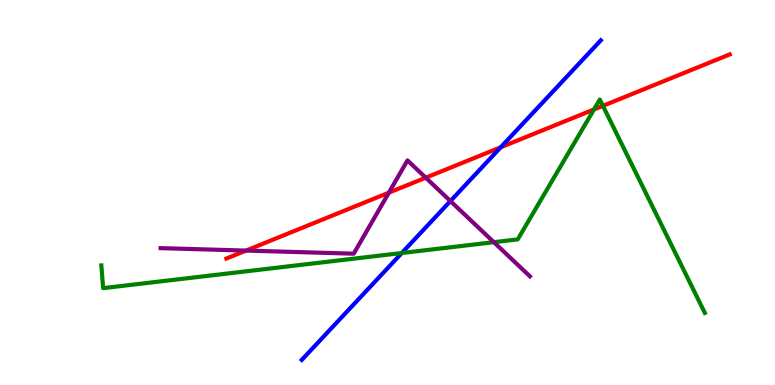[{'lines': ['blue', 'red'], 'intersections': [{'x': 6.46, 'y': 6.17}]}, {'lines': ['green', 'red'], 'intersections': [{'x': 7.66, 'y': 7.16}, {'x': 7.78, 'y': 7.25}]}, {'lines': ['purple', 'red'], 'intersections': [{'x': 3.17, 'y': 3.49}, {'x': 5.02, 'y': 5.0}, {'x': 5.49, 'y': 5.38}]}, {'lines': ['blue', 'green'], 'intersections': [{'x': 5.18, 'y': 3.43}]}, {'lines': ['blue', 'purple'], 'intersections': [{'x': 5.81, 'y': 4.78}]}, {'lines': ['green', 'purple'], 'intersections': [{'x': 6.37, 'y': 3.71}]}]